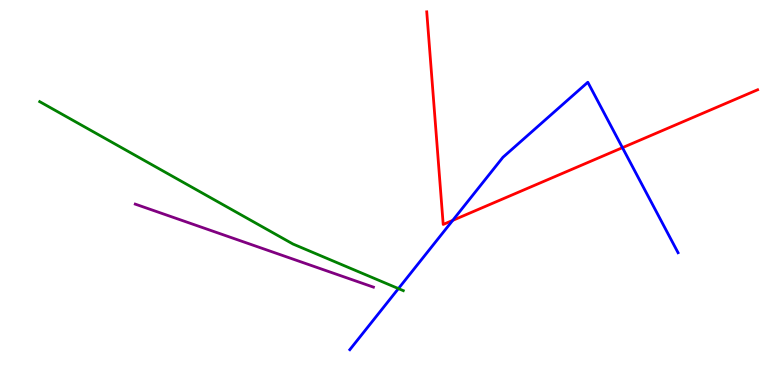[{'lines': ['blue', 'red'], 'intersections': [{'x': 5.84, 'y': 4.28}, {'x': 8.03, 'y': 6.16}]}, {'lines': ['green', 'red'], 'intersections': []}, {'lines': ['purple', 'red'], 'intersections': []}, {'lines': ['blue', 'green'], 'intersections': [{'x': 5.14, 'y': 2.5}]}, {'lines': ['blue', 'purple'], 'intersections': []}, {'lines': ['green', 'purple'], 'intersections': []}]